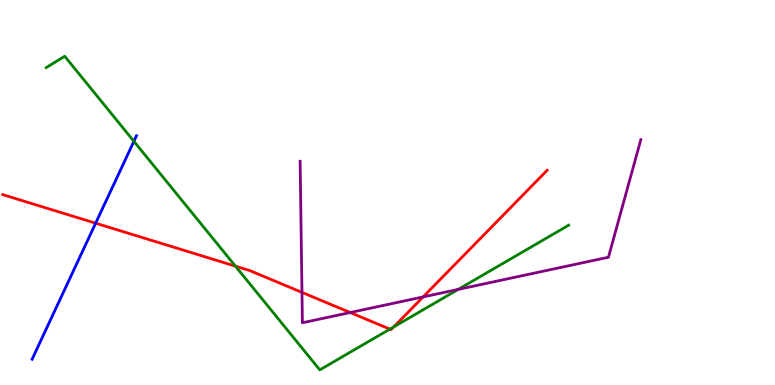[{'lines': ['blue', 'red'], 'intersections': [{'x': 1.23, 'y': 4.2}]}, {'lines': ['green', 'red'], 'intersections': [{'x': 3.04, 'y': 3.09}, {'x': 5.03, 'y': 1.45}, {'x': 5.08, 'y': 1.51}]}, {'lines': ['purple', 'red'], 'intersections': [{'x': 3.9, 'y': 2.41}, {'x': 4.52, 'y': 1.88}, {'x': 5.46, 'y': 2.29}]}, {'lines': ['blue', 'green'], 'intersections': [{'x': 1.73, 'y': 6.33}]}, {'lines': ['blue', 'purple'], 'intersections': []}, {'lines': ['green', 'purple'], 'intersections': [{'x': 5.91, 'y': 2.48}]}]